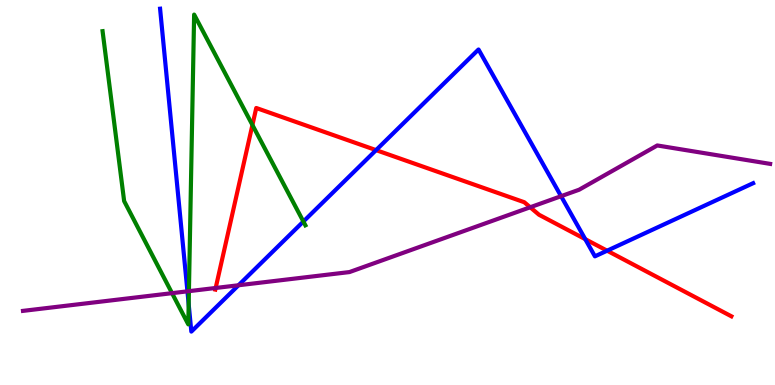[{'lines': ['blue', 'red'], 'intersections': [{'x': 4.85, 'y': 6.1}, {'x': 7.55, 'y': 3.79}, {'x': 7.83, 'y': 3.49}]}, {'lines': ['green', 'red'], 'intersections': [{'x': 3.26, 'y': 6.75}]}, {'lines': ['purple', 'red'], 'intersections': [{'x': 2.78, 'y': 2.52}, {'x': 6.84, 'y': 4.62}]}, {'lines': ['blue', 'green'], 'intersections': [{'x': 2.43, 'y': 2.1}, {'x': 3.91, 'y': 4.25}]}, {'lines': ['blue', 'purple'], 'intersections': [{'x': 2.42, 'y': 2.43}, {'x': 3.08, 'y': 2.59}, {'x': 7.24, 'y': 4.9}]}, {'lines': ['green', 'purple'], 'intersections': [{'x': 2.22, 'y': 2.39}, {'x': 2.44, 'y': 2.44}]}]